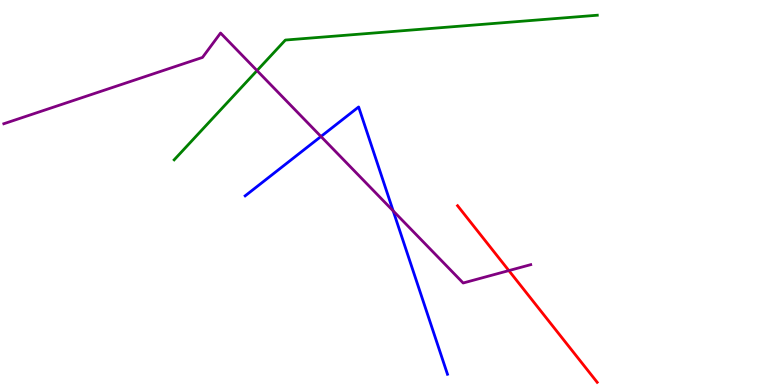[{'lines': ['blue', 'red'], 'intersections': []}, {'lines': ['green', 'red'], 'intersections': []}, {'lines': ['purple', 'red'], 'intersections': [{'x': 6.57, 'y': 2.97}]}, {'lines': ['blue', 'green'], 'intersections': []}, {'lines': ['blue', 'purple'], 'intersections': [{'x': 4.14, 'y': 6.46}, {'x': 5.07, 'y': 4.52}]}, {'lines': ['green', 'purple'], 'intersections': [{'x': 3.32, 'y': 8.17}]}]